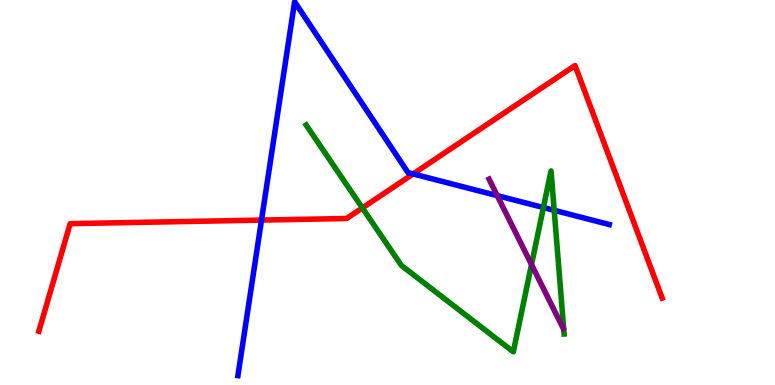[{'lines': ['blue', 'red'], 'intersections': [{'x': 3.37, 'y': 4.28}, {'x': 5.33, 'y': 5.48}]}, {'lines': ['green', 'red'], 'intersections': [{'x': 4.68, 'y': 4.6}]}, {'lines': ['purple', 'red'], 'intersections': []}, {'lines': ['blue', 'green'], 'intersections': [{'x': 7.01, 'y': 4.61}, {'x': 7.15, 'y': 4.54}]}, {'lines': ['blue', 'purple'], 'intersections': [{'x': 6.42, 'y': 4.92}]}, {'lines': ['green', 'purple'], 'intersections': [{'x': 6.86, 'y': 3.13}]}]